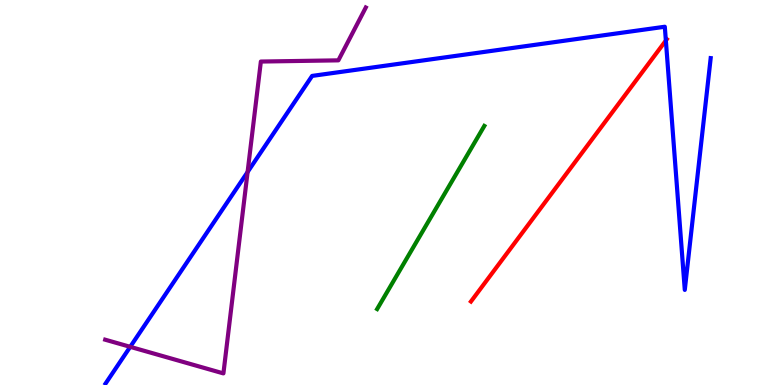[{'lines': ['blue', 'red'], 'intersections': [{'x': 8.59, 'y': 8.95}]}, {'lines': ['green', 'red'], 'intersections': []}, {'lines': ['purple', 'red'], 'intersections': []}, {'lines': ['blue', 'green'], 'intersections': []}, {'lines': ['blue', 'purple'], 'intersections': [{'x': 1.68, 'y': 0.991}, {'x': 3.19, 'y': 5.53}]}, {'lines': ['green', 'purple'], 'intersections': []}]